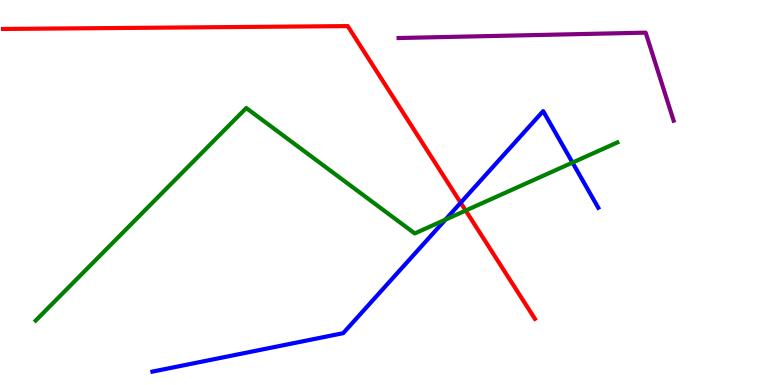[{'lines': ['blue', 'red'], 'intersections': [{'x': 5.94, 'y': 4.73}]}, {'lines': ['green', 'red'], 'intersections': [{'x': 6.01, 'y': 4.53}]}, {'lines': ['purple', 'red'], 'intersections': []}, {'lines': ['blue', 'green'], 'intersections': [{'x': 5.75, 'y': 4.29}, {'x': 7.39, 'y': 5.78}]}, {'lines': ['blue', 'purple'], 'intersections': []}, {'lines': ['green', 'purple'], 'intersections': []}]